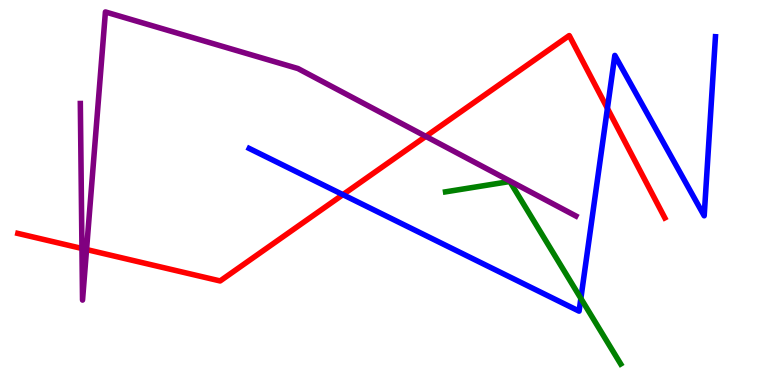[{'lines': ['blue', 'red'], 'intersections': [{'x': 4.42, 'y': 4.94}, {'x': 7.84, 'y': 7.18}]}, {'lines': ['green', 'red'], 'intersections': []}, {'lines': ['purple', 'red'], 'intersections': [{'x': 1.06, 'y': 3.55}, {'x': 1.12, 'y': 3.52}, {'x': 5.49, 'y': 6.46}]}, {'lines': ['blue', 'green'], 'intersections': [{'x': 7.5, 'y': 2.25}]}, {'lines': ['blue', 'purple'], 'intersections': []}, {'lines': ['green', 'purple'], 'intersections': []}]